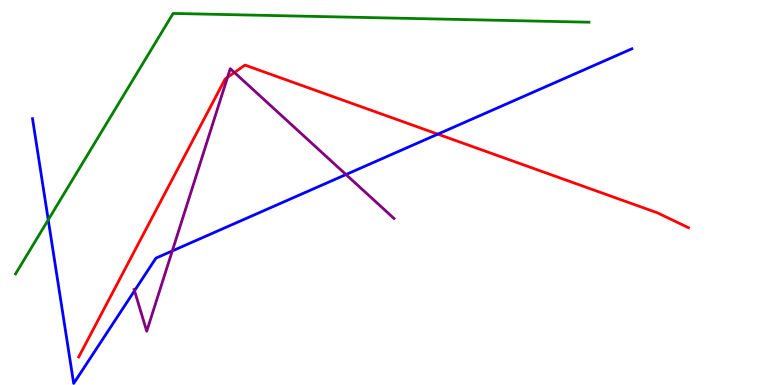[{'lines': ['blue', 'red'], 'intersections': [{'x': 5.65, 'y': 6.52}]}, {'lines': ['green', 'red'], 'intersections': []}, {'lines': ['purple', 'red'], 'intersections': [{'x': 2.94, 'y': 7.99}, {'x': 3.02, 'y': 8.12}]}, {'lines': ['blue', 'green'], 'intersections': [{'x': 0.623, 'y': 4.29}]}, {'lines': ['blue', 'purple'], 'intersections': [{'x': 1.74, 'y': 2.45}, {'x': 2.22, 'y': 3.48}, {'x': 4.46, 'y': 5.47}]}, {'lines': ['green', 'purple'], 'intersections': []}]